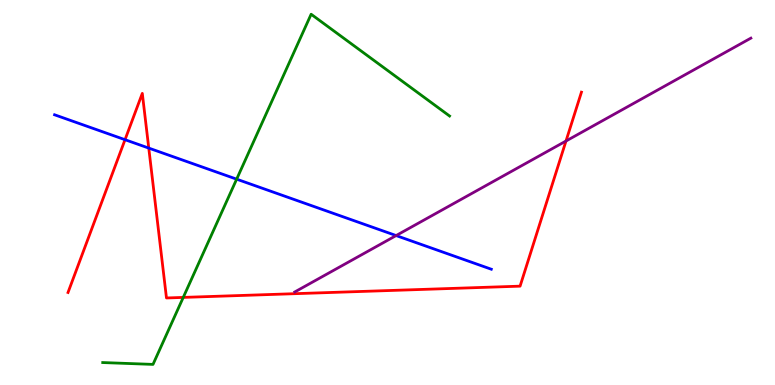[{'lines': ['blue', 'red'], 'intersections': [{'x': 1.61, 'y': 6.37}, {'x': 1.92, 'y': 6.15}]}, {'lines': ['green', 'red'], 'intersections': [{'x': 2.36, 'y': 2.28}]}, {'lines': ['purple', 'red'], 'intersections': [{'x': 7.3, 'y': 6.34}]}, {'lines': ['blue', 'green'], 'intersections': [{'x': 3.05, 'y': 5.35}]}, {'lines': ['blue', 'purple'], 'intersections': [{'x': 5.11, 'y': 3.88}]}, {'lines': ['green', 'purple'], 'intersections': []}]